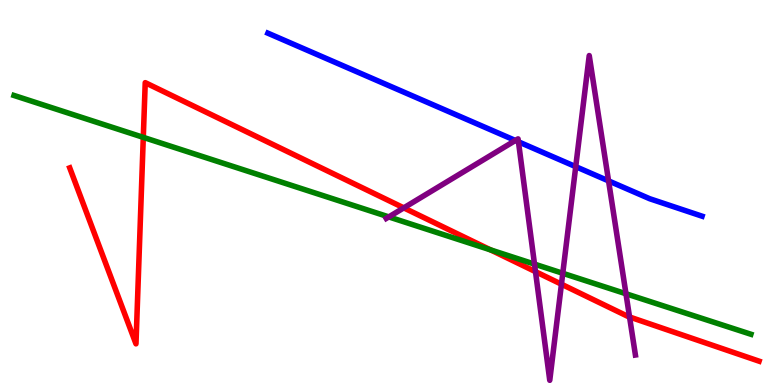[{'lines': ['blue', 'red'], 'intersections': []}, {'lines': ['green', 'red'], 'intersections': [{'x': 1.85, 'y': 6.43}, {'x': 6.33, 'y': 3.51}]}, {'lines': ['purple', 'red'], 'intersections': [{'x': 5.21, 'y': 4.6}, {'x': 6.91, 'y': 2.94}, {'x': 7.24, 'y': 2.62}, {'x': 8.12, 'y': 1.77}]}, {'lines': ['blue', 'green'], 'intersections': []}, {'lines': ['blue', 'purple'], 'intersections': [{'x': 6.65, 'y': 6.35}, {'x': 6.69, 'y': 6.32}, {'x': 7.43, 'y': 5.67}, {'x': 7.85, 'y': 5.3}]}, {'lines': ['green', 'purple'], 'intersections': [{'x': 5.02, 'y': 4.37}, {'x': 6.9, 'y': 3.14}, {'x': 7.26, 'y': 2.9}, {'x': 8.08, 'y': 2.37}]}]